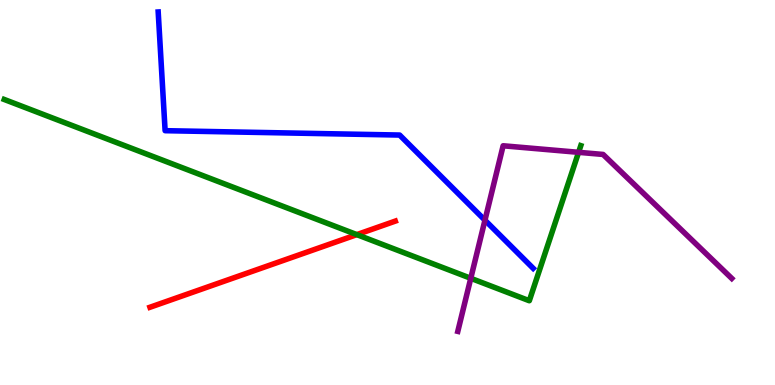[{'lines': ['blue', 'red'], 'intersections': []}, {'lines': ['green', 'red'], 'intersections': [{'x': 4.6, 'y': 3.91}]}, {'lines': ['purple', 'red'], 'intersections': []}, {'lines': ['blue', 'green'], 'intersections': []}, {'lines': ['blue', 'purple'], 'intersections': [{'x': 6.26, 'y': 4.28}]}, {'lines': ['green', 'purple'], 'intersections': [{'x': 6.07, 'y': 2.77}, {'x': 7.47, 'y': 6.04}]}]